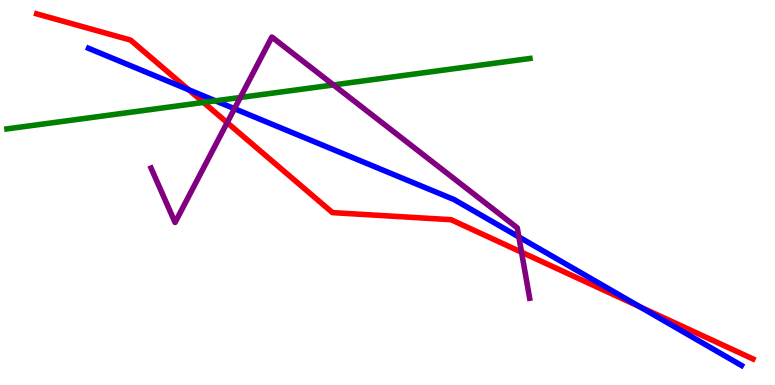[{'lines': ['blue', 'red'], 'intersections': [{'x': 2.43, 'y': 7.67}, {'x': 8.26, 'y': 2.03}]}, {'lines': ['green', 'red'], 'intersections': [{'x': 2.63, 'y': 7.34}]}, {'lines': ['purple', 'red'], 'intersections': [{'x': 2.93, 'y': 6.81}, {'x': 6.73, 'y': 3.45}]}, {'lines': ['blue', 'green'], 'intersections': [{'x': 2.78, 'y': 7.38}]}, {'lines': ['blue', 'purple'], 'intersections': [{'x': 3.03, 'y': 7.18}, {'x': 6.7, 'y': 3.85}]}, {'lines': ['green', 'purple'], 'intersections': [{'x': 3.1, 'y': 7.47}, {'x': 4.3, 'y': 7.79}]}]